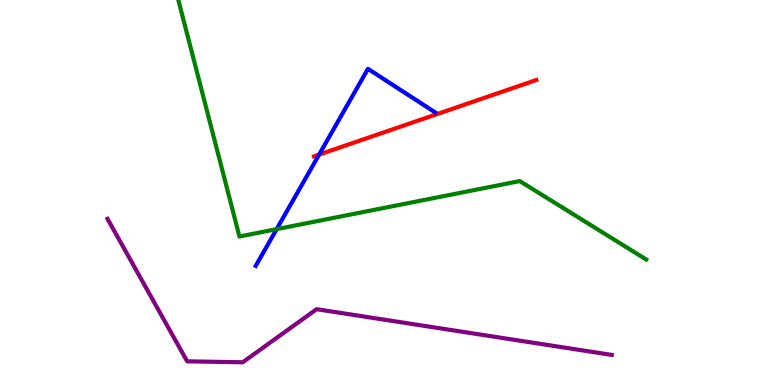[{'lines': ['blue', 'red'], 'intersections': [{'x': 4.12, 'y': 5.98}]}, {'lines': ['green', 'red'], 'intersections': []}, {'lines': ['purple', 'red'], 'intersections': []}, {'lines': ['blue', 'green'], 'intersections': [{'x': 3.57, 'y': 4.05}]}, {'lines': ['blue', 'purple'], 'intersections': []}, {'lines': ['green', 'purple'], 'intersections': []}]